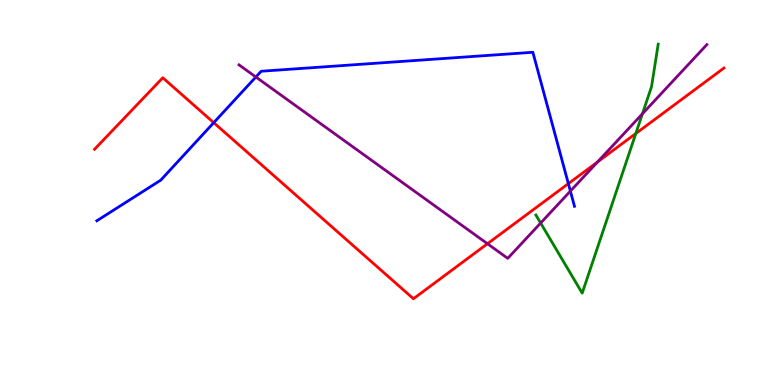[{'lines': ['blue', 'red'], 'intersections': [{'x': 2.76, 'y': 6.81}, {'x': 7.33, 'y': 5.23}]}, {'lines': ['green', 'red'], 'intersections': [{'x': 8.2, 'y': 6.53}]}, {'lines': ['purple', 'red'], 'intersections': [{'x': 6.29, 'y': 3.67}, {'x': 7.71, 'y': 5.79}]}, {'lines': ['blue', 'green'], 'intersections': []}, {'lines': ['blue', 'purple'], 'intersections': [{'x': 3.3, 'y': 8.0}, {'x': 7.36, 'y': 5.04}]}, {'lines': ['green', 'purple'], 'intersections': [{'x': 6.98, 'y': 4.21}, {'x': 8.29, 'y': 7.04}]}]